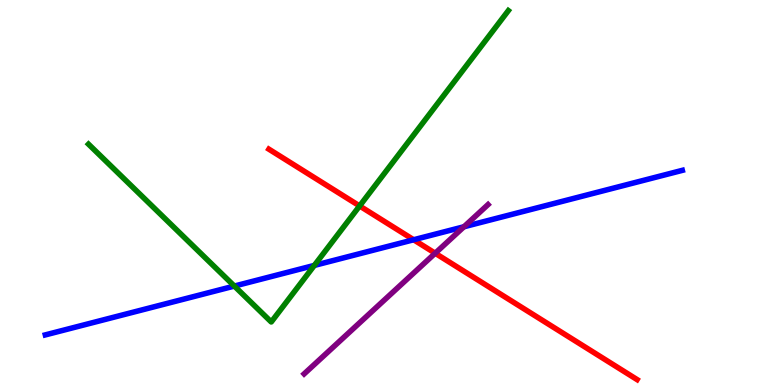[{'lines': ['blue', 'red'], 'intersections': [{'x': 5.34, 'y': 3.77}]}, {'lines': ['green', 'red'], 'intersections': [{'x': 4.64, 'y': 4.65}]}, {'lines': ['purple', 'red'], 'intersections': [{'x': 5.62, 'y': 3.42}]}, {'lines': ['blue', 'green'], 'intersections': [{'x': 3.02, 'y': 2.57}, {'x': 4.06, 'y': 3.11}]}, {'lines': ['blue', 'purple'], 'intersections': [{'x': 5.99, 'y': 4.11}]}, {'lines': ['green', 'purple'], 'intersections': []}]